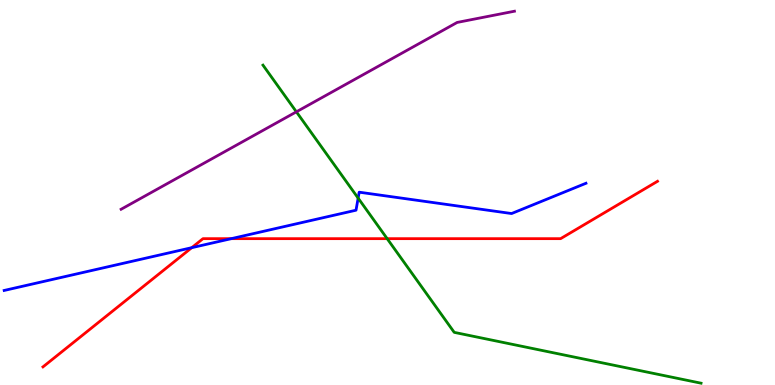[{'lines': ['blue', 'red'], 'intersections': [{'x': 2.47, 'y': 3.57}, {'x': 2.98, 'y': 3.8}]}, {'lines': ['green', 'red'], 'intersections': [{'x': 5.0, 'y': 3.8}]}, {'lines': ['purple', 'red'], 'intersections': []}, {'lines': ['blue', 'green'], 'intersections': [{'x': 4.62, 'y': 4.85}]}, {'lines': ['blue', 'purple'], 'intersections': []}, {'lines': ['green', 'purple'], 'intersections': [{'x': 3.82, 'y': 7.1}]}]